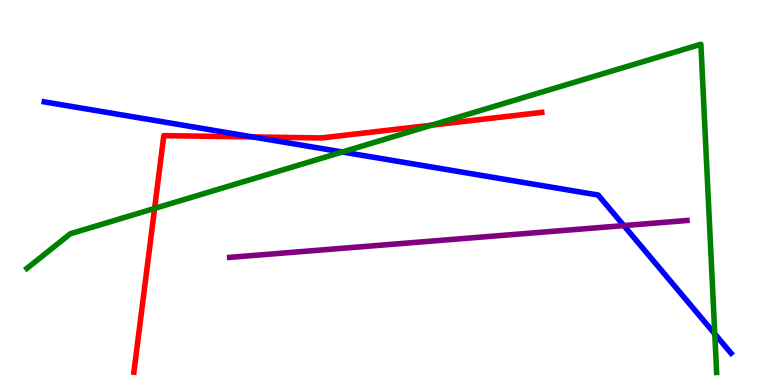[{'lines': ['blue', 'red'], 'intersections': [{'x': 3.26, 'y': 6.44}]}, {'lines': ['green', 'red'], 'intersections': [{'x': 1.99, 'y': 4.59}, {'x': 5.57, 'y': 6.75}]}, {'lines': ['purple', 'red'], 'intersections': []}, {'lines': ['blue', 'green'], 'intersections': [{'x': 4.42, 'y': 6.05}, {'x': 9.22, 'y': 1.33}]}, {'lines': ['blue', 'purple'], 'intersections': [{'x': 8.05, 'y': 4.14}]}, {'lines': ['green', 'purple'], 'intersections': []}]